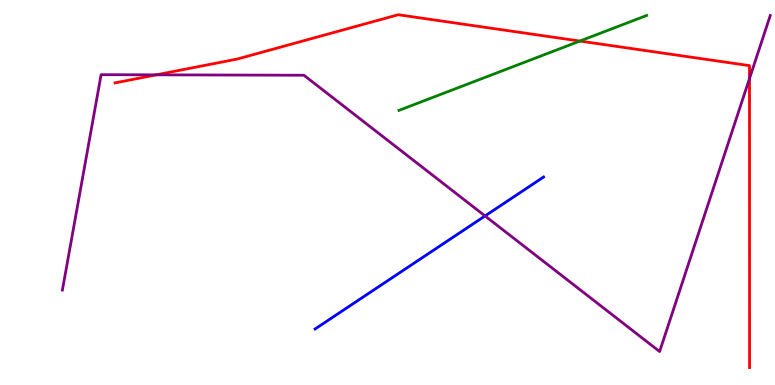[{'lines': ['blue', 'red'], 'intersections': []}, {'lines': ['green', 'red'], 'intersections': [{'x': 7.48, 'y': 8.93}]}, {'lines': ['purple', 'red'], 'intersections': [{'x': 2.02, 'y': 8.06}, {'x': 9.67, 'y': 7.96}]}, {'lines': ['blue', 'green'], 'intersections': []}, {'lines': ['blue', 'purple'], 'intersections': [{'x': 6.26, 'y': 4.39}]}, {'lines': ['green', 'purple'], 'intersections': []}]